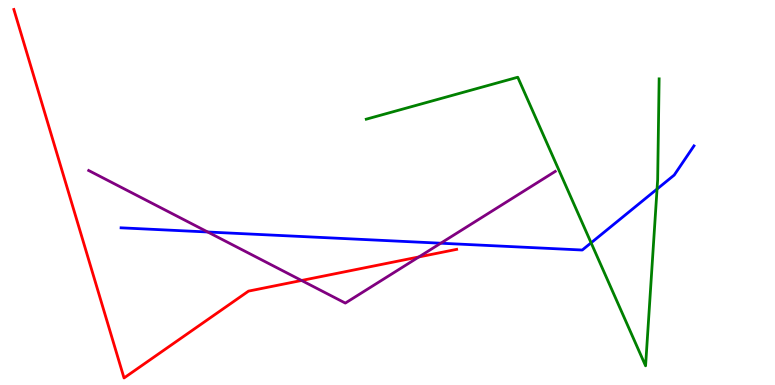[{'lines': ['blue', 'red'], 'intersections': []}, {'lines': ['green', 'red'], 'intersections': []}, {'lines': ['purple', 'red'], 'intersections': [{'x': 3.89, 'y': 2.72}, {'x': 5.41, 'y': 3.33}]}, {'lines': ['blue', 'green'], 'intersections': [{'x': 7.63, 'y': 3.69}, {'x': 8.48, 'y': 5.09}]}, {'lines': ['blue', 'purple'], 'intersections': [{'x': 2.68, 'y': 3.97}, {'x': 5.69, 'y': 3.68}]}, {'lines': ['green', 'purple'], 'intersections': []}]